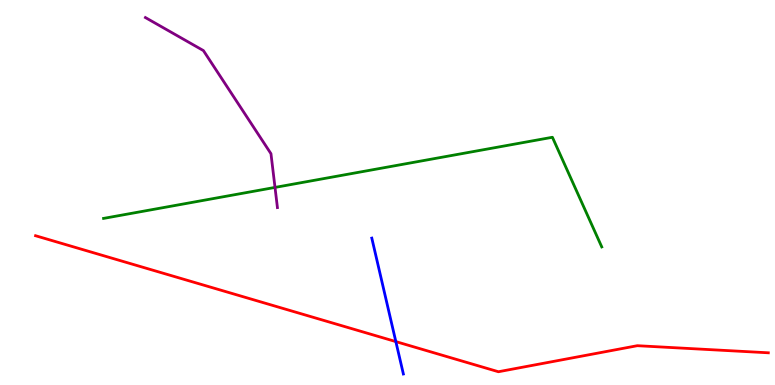[{'lines': ['blue', 'red'], 'intersections': [{'x': 5.11, 'y': 1.13}]}, {'lines': ['green', 'red'], 'intersections': []}, {'lines': ['purple', 'red'], 'intersections': []}, {'lines': ['blue', 'green'], 'intersections': []}, {'lines': ['blue', 'purple'], 'intersections': []}, {'lines': ['green', 'purple'], 'intersections': [{'x': 3.55, 'y': 5.13}]}]